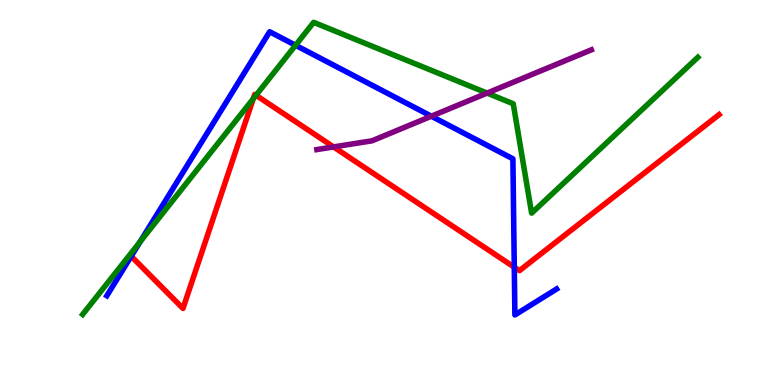[{'lines': ['blue', 'red'], 'intersections': [{'x': 6.64, 'y': 3.06}]}, {'lines': ['green', 'red'], 'intersections': [{'x': 3.27, 'y': 7.44}, {'x': 3.3, 'y': 7.53}]}, {'lines': ['purple', 'red'], 'intersections': [{'x': 4.3, 'y': 6.18}]}, {'lines': ['blue', 'green'], 'intersections': [{'x': 1.81, 'y': 3.72}, {'x': 3.81, 'y': 8.82}]}, {'lines': ['blue', 'purple'], 'intersections': [{'x': 5.57, 'y': 6.98}]}, {'lines': ['green', 'purple'], 'intersections': [{'x': 6.28, 'y': 7.58}]}]